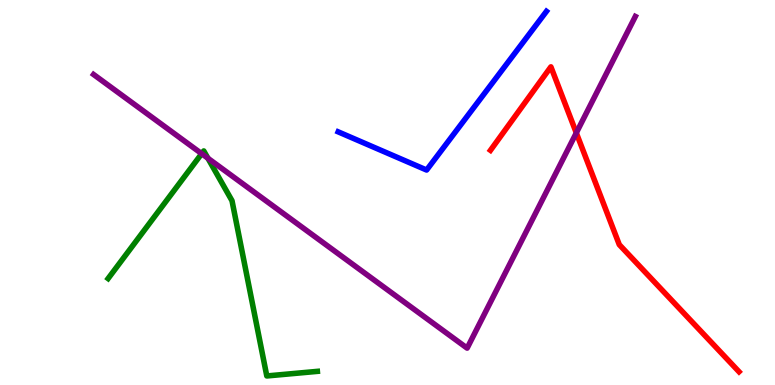[{'lines': ['blue', 'red'], 'intersections': []}, {'lines': ['green', 'red'], 'intersections': []}, {'lines': ['purple', 'red'], 'intersections': [{'x': 7.44, 'y': 6.55}]}, {'lines': ['blue', 'green'], 'intersections': []}, {'lines': ['blue', 'purple'], 'intersections': []}, {'lines': ['green', 'purple'], 'intersections': [{'x': 2.6, 'y': 6.01}, {'x': 2.68, 'y': 5.89}]}]